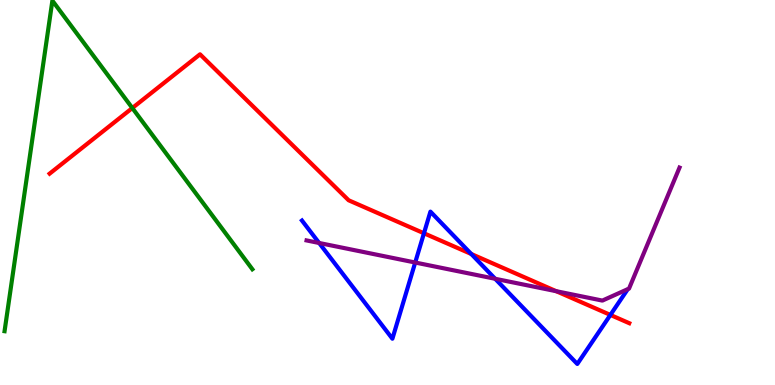[{'lines': ['blue', 'red'], 'intersections': [{'x': 5.47, 'y': 3.94}, {'x': 6.08, 'y': 3.4}, {'x': 7.88, 'y': 1.82}]}, {'lines': ['green', 'red'], 'intersections': [{'x': 1.71, 'y': 7.19}]}, {'lines': ['purple', 'red'], 'intersections': [{'x': 7.18, 'y': 2.44}]}, {'lines': ['blue', 'green'], 'intersections': []}, {'lines': ['blue', 'purple'], 'intersections': [{'x': 4.12, 'y': 3.69}, {'x': 5.36, 'y': 3.18}, {'x': 6.39, 'y': 2.76}]}, {'lines': ['green', 'purple'], 'intersections': []}]